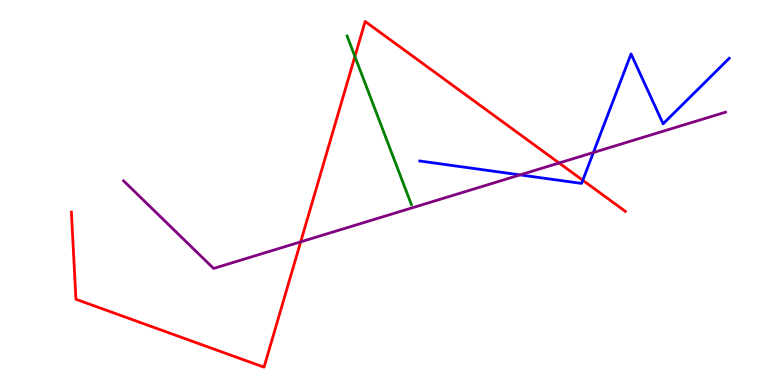[{'lines': ['blue', 'red'], 'intersections': [{'x': 7.52, 'y': 5.32}]}, {'lines': ['green', 'red'], 'intersections': [{'x': 4.58, 'y': 8.53}]}, {'lines': ['purple', 'red'], 'intersections': [{'x': 3.88, 'y': 3.72}, {'x': 7.21, 'y': 5.77}]}, {'lines': ['blue', 'green'], 'intersections': []}, {'lines': ['blue', 'purple'], 'intersections': [{'x': 6.71, 'y': 5.46}, {'x': 7.66, 'y': 6.04}]}, {'lines': ['green', 'purple'], 'intersections': []}]